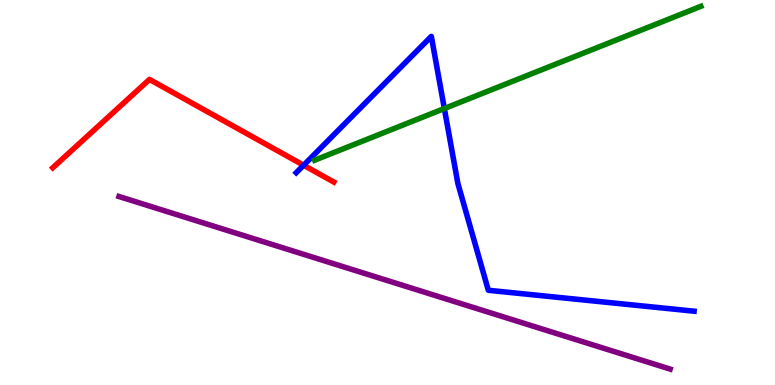[{'lines': ['blue', 'red'], 'intersections': [{'x': 3.92, 'y': 5.71}]}, {'lines': ['green', 'red'], 'intersections': []}, {'lines': ['purple', 'red'], 'intersections': []}, {'lines': ['blue', 'green'], 'intersections': [{'x': 5.73, 'y': 7.18}]}, {'lines': ['blue', 'purple'], 'intersections': []}, {'lines': ['green', 'purple'], 'intersections': []}]